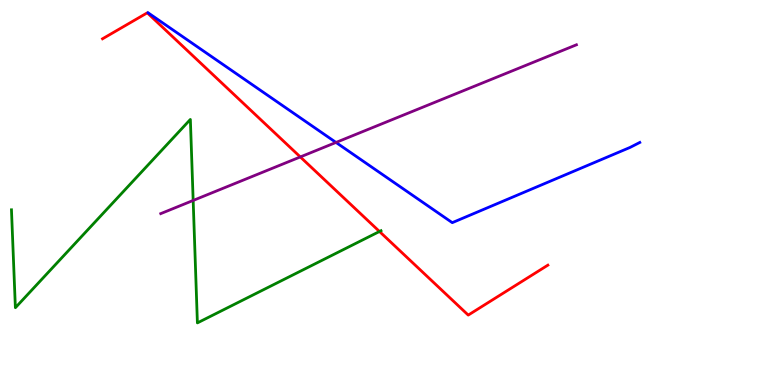[{'lines': ['blue', 'red'], 'intersections': []}, {'lines': ['green', 'red'], 'intersections': [{'x': 4.9, 'y': 3.99}]}, {'lines': ['purple', 'red'], 'intersections': [{'x': 3.87, 'y': 5.92}]}, {'lines': ['blue', 'green'], 'intersections': []}, {'lines': ['blue', 'purple'], 'intersections': [{'x': 4.34, 'y': 6.3}]}, {'lines': ['green', 'purple'], 'intersections': [{'x': 2.49, 'y': 4.79}]}]